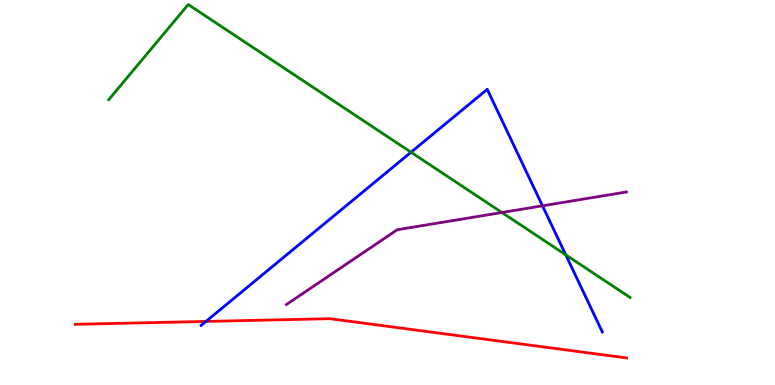[{'lines': ['blue', 'red'], 'intersections': [{'x': 2.66, 'y': 1.65}]}, {'lines': ['green', 'red'], 'intersections': []}, {'lines': ['purple', 'red'], 'intersections': []}, {'lines': ['blue', 'green'], 'intersections': [{'x': 5.3, 'y': 6.05}, {'x': 7.3, 'y': 3.38}]}, {'lines': ['blue', 'purple'], 'intersections': [{'x': 7.0, 'y': 4.65}]}, {'lines': ['green', 'purple'], 'intersections': [{'x': 6.48, 'y': 4.48}]}]